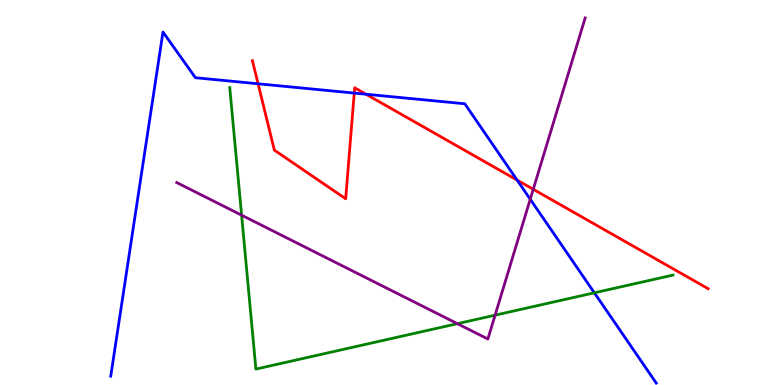[{'lines': ['blue', 'red'], 'intersections': [{'x': 3.33, 'y': 7.82}, {'x': 4.57, 'y': 7.58}, {'x': 4.72, 'y': 7.55}, {'x': 6.67, 'y': 5.32}]}, {'lines': ['green', 'red'], 'intersections': []}, {'lines': ['purple', 'red'], 'intersections': [{'x': 6.88, 'y': 5.08}]}, {'lines': ['blue', 'green'], 'intersections': [{'x': 7.67, 'y': 2.39}]}, {'lines': ['blue', 'purple'], 'intersections': [{'x': 6.84, 'y': 4.82}]}, {'lines': ['green', 'purple'], 'intersections': [{'x': 3.12, 'y': 4.41}, {'x': 5.9, 'y': 1.59}, {'x': 6.39, 'y': 1.81}]}]